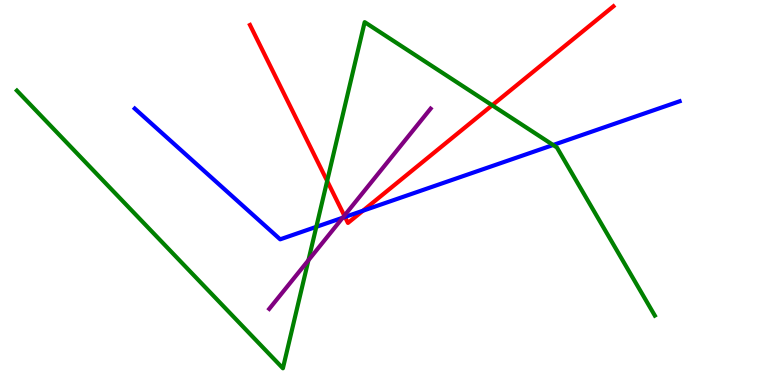[{'lines': ['blue', 'red'], 'intersections': [{'x': 4.45, 'y': 4.37}, {'x': 4.68, 'y': 4.53}]}, {'lines': ['green', 'red'], 'intersections': [{'x': 4.22, 'y': 5.3}, {'x': 6.35, 'y': 7.27}]}, {'lines': ['purple', 'red'], 'intersections': [{'x': 4.44, 'y': 4.4}]}, {'lines': ['blue', 'green'], 'intersections': [{'x': 4.08, 'y': 4.11}, {'x': 7.14, 'y': 6.23}]}, {'lines': ['blue', 'purple'], 'intersections': [{'x': 4.42, 'y': 4.35}]}, {'lines': ['green', 'purple'], 'intersections': [{'x': 3.98, 'y': 3.24}]}]